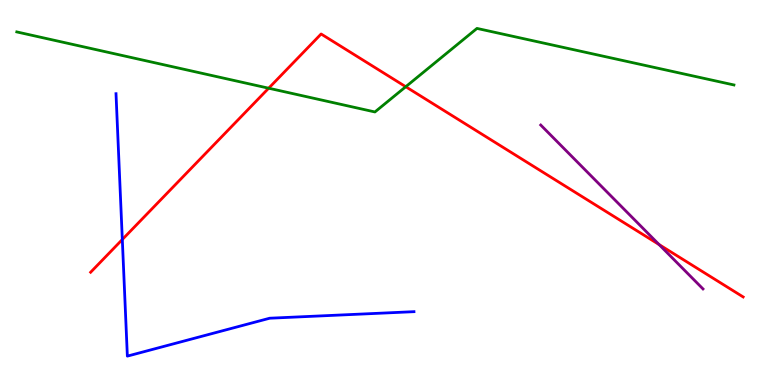[{'lines': ['blue', 'red'], 'intersections': [{'x': 1.58, 'y': 3.78}]}, {'lines': ['green', 'red'], 'intersections': [{'x': 3.47, 'y': 7.71}, {'x': 5.24, 'y': 7.75}]}, {'lines': ['purple', 'red'], 'intersections': [{'x': 8.5, 'y': 3.65}]}, {'lines': ['blue', 'green'], 'intersections': []}, {'lines': ['blue', 'purple'], 'intersections': []}, {'lines': ['green', 'purple'], 'intersections': []}]